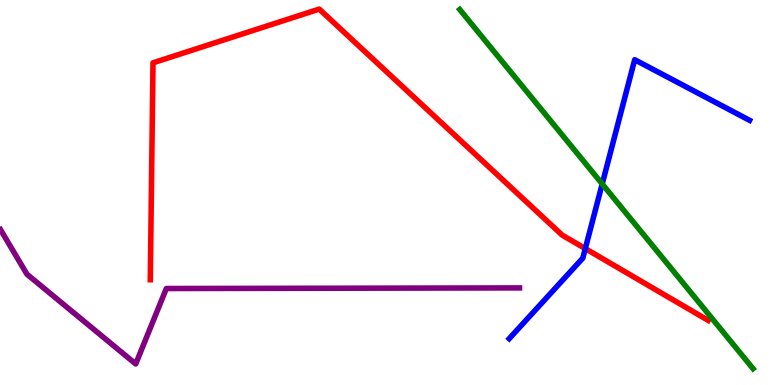[{'lines': ['blue', 'red'], 'intersections': [{'x': 7.55, 'y': 3.54}]}, {'lines': ['green', 'red'], 'intersections': []}, {'lines': ['purple', 'red'], 'intersections': []}, {'lines': ['blue', 'green'], 'intersections': [{'x': 7.77, 'y': 5.22}]}, {'lines': ['blue', 'purple'], 'intersections': []}, {'lines': ['green', 'purple'], 'intersections': []}]